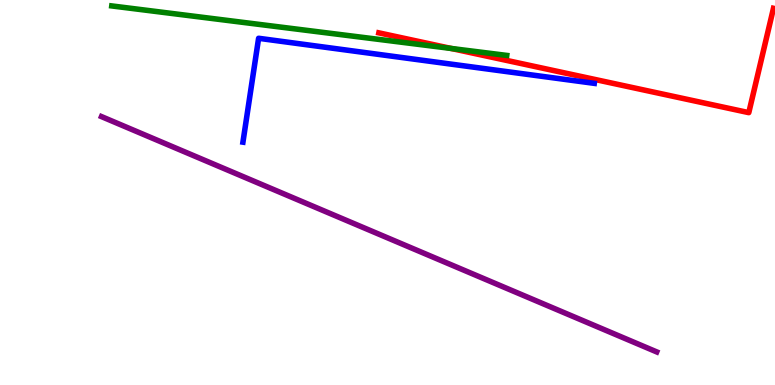[{'lines': ['blue', 'red'], 'intersections': []}, {'lines': ['green', 'red'], 'intersections': [{'x': 5.82, 'y': 8.74}]}, {'lines': ['purple', 'red'], 'intersections': []}, {'lines': ['blue', 'green'], 'intersections': []}, {'lines': ['blue', 'purple'], 'intersections': []}, {'lines': ['green', 'purple'], 'intersections': []}]